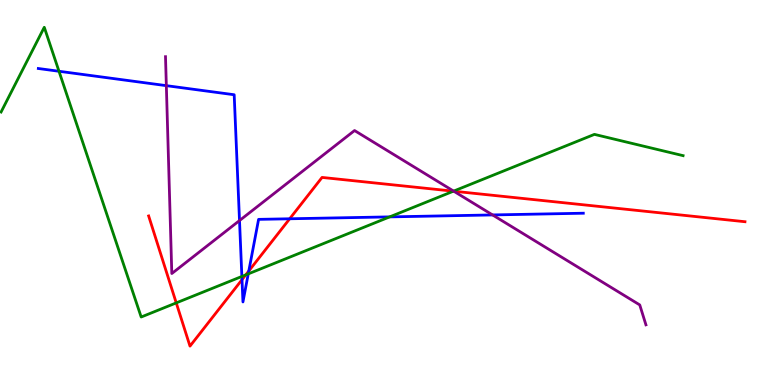[{'lines': ['blue', 'red'], 'intersections': [{'x': 3.12, 'y': 2.74}, {'x': 3.21, 'y': 2.96}, {'x': 3.74, 'y': 4.32}]}, {'lines': ['green', 'red'], 'intersections': [{'x': 2.27, 'y': 2.13}, {'x': 3.17, 'y': 2.86}, {'x': 5.85, 'y': 5.03}]}, {'lines': ['purple', 'red'], 'intersections': [{'x': 5.86, 'y': 5.03}]}, {'lines': ['blue', 'green'], 'intersections': [{'x': 0.761, 'y': 8.15}, {'x': 3.12, 'y': 2.82}, {'x': 3.2, 'y': 2.89}, {'x': 5.03, 'y': 4.37}]}, {'lines': ['blue', 'purple'], 'intersections': [{'x': 2.15, 'y': 7.78}, {'x': 3.09, 'y': 4.27}, {'x': 6.36, 'y': 4.42}]}, {'lines': ['green', 'purple'], 'intersections': [{'x': 5.85, 'y': 5.04}]}]